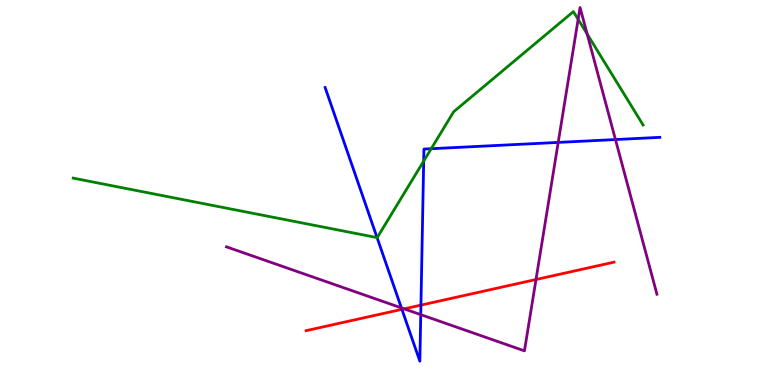[{'lines': ['blue', 'red'], 'intersections': [{'x': 5.19, 'y': 1.96}, {'x': 5.43, 'y': 2.07}]}, {'lines': ['green', 'red'], 'intersections': []}, {'lines': ['purple', 'red'], 'intersections': [{'x': 5.21, 'y': 1.98}, {'x': 6.92, 'y': 2.74}]}, {'lines': ['blue', 'green'], 'intersections': [{'x': 4.87, 'y': 3.83}, {'x': 5.47, 'y': 5.82}, {'x': 5.56, 'y': 6.14}]}, {'lines': ['blue', 'purple'], 'intersections': [{'x': 5.18, 'y': 2.0}, {'x': 5.43, 'y': 1.83}, {'x': 7.2, 'y': 6.3}, {'x': 7.94, 'y': 6.38}]}, {'lines': ['green', 'purple'], 'intersections': [{'x': 7.46, 'y': 9.5}, {'x': 7.58, 'y': 9.12}]}]